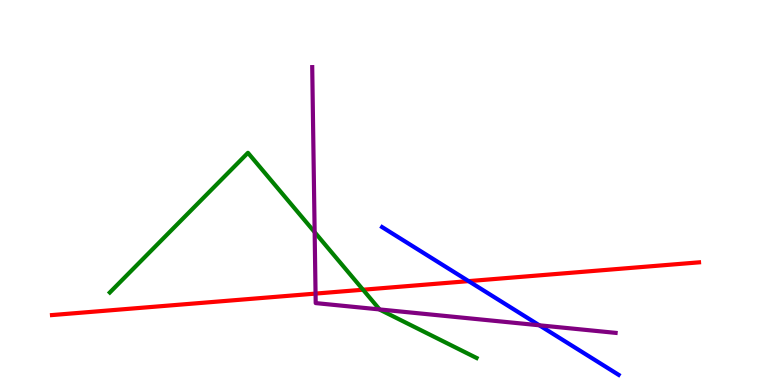[{'lines': ['blue', 'red'], 'intersections': [{'x': 6.05, 'y': 2.7}]}, {'lines': ['green', 'red'], 'intersections': [{'x': 4.68, 'y': 2.47}]}, {'lines': ['purple', 'red'], 'intersections': [{'x': 4.07, 'y': 2.37}]}, {'lines': ['blue', 'green'], 'intersections': []}, {'lines': ['blue', 'purple'], 'intersections': [{'x': 6.96, 'y': 1.55}]}, {'lines': ['green', 'purple'], 'intersections': [{'x': 4.06, 'y': 3.97}, {'x': 4.9, 'y': 1.96}]}]